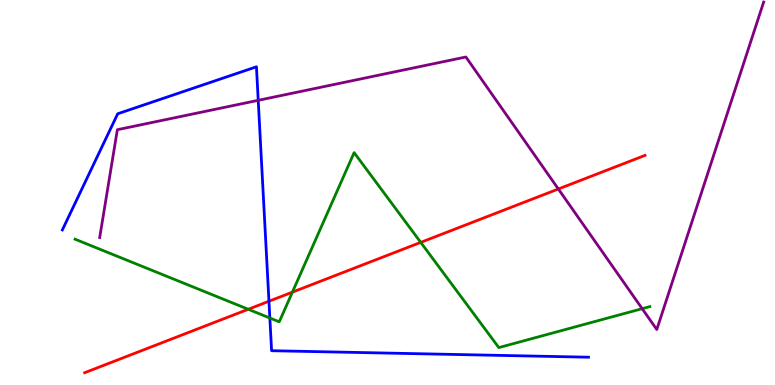[{'lines': ['blue', 'red'], 'intersections': [{'x': 3.47, 'y': 2.18}]}, {'lines': ['green', 'red'], 'intersections': [{'x': 3.2, 'y': 1.97}, {'x': 3.77, 'y': 2.41}, {'x': 5.43, 'y': 3.7}]}, {'lines': ['purple', 'red'], 'intersections': [{'x': 7.2, 'y': 5.09}]}, {'lines': ['blue', 'green'], 'intersections': [{'x': 3.48, 'y': 1.74}]}, {'lines': ['blue', 'purple'], 'intersections': [{'x': 3.33, 'y': 7.39}]}, {'lines': ['green', 'purple'], 'intersections': [{'x': 8.29, 'y': 1.98}]}]